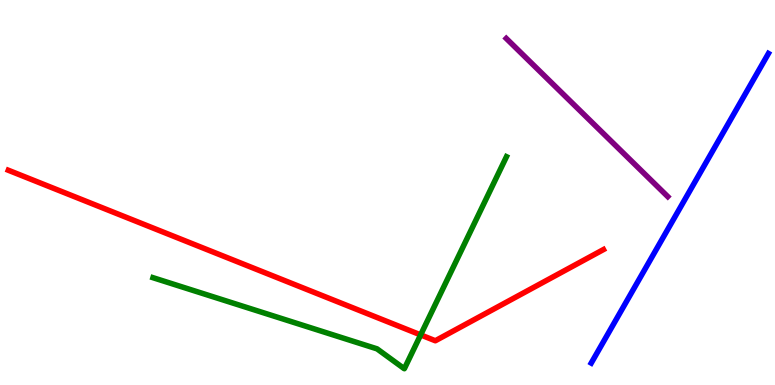[{'lines': ['blue', 'red'], 'intersections': []}, {'lines': ['green', 'red'], 'intersections': [{'x': 5.43, 'y': 1.3}]}, {'lines': ['purple', 'red'], 'intersections': []}, {'lines': ['blue', 'green'], 'intersections': []}, {'lines': ['blue', 'purple'], 'intersections': []}, {'lines': ['green', 'purple'], 'intersections': []}]